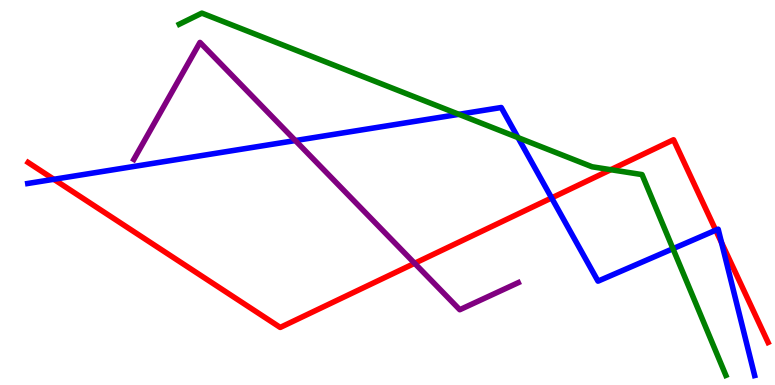[{'lines': ['blue', 'red'], 'intersections': [{'x': 0.695, 'y': 5.34}, {'x': 7.12, 'y': 4.86}, {'x': 9.24, 'y': 4.02}, {'x': 9.31, 'y': 3.7}]}, {'lines': ['green', 'red'], 'intersections': [{'x': 7.88, 'y': 5.59}]}, {'lines': ['purple', 'red'], 'intersections': [{'x': 5.35, 'y': 3.16}]}, {'lines': ['blue', 'green'], 'intersections': [{'x': 5.92, 'y': 7.03}, {'x': 6.68, 'y': 6.43}, {'x': 8.68, 'y': 3.54}]}, {'lines': ['blue', 'purple'], 'intersections': [{'x': 3.81, 'y': 6.35}]}, {'lines': ['green', 'purple'], 'intersections': []}]